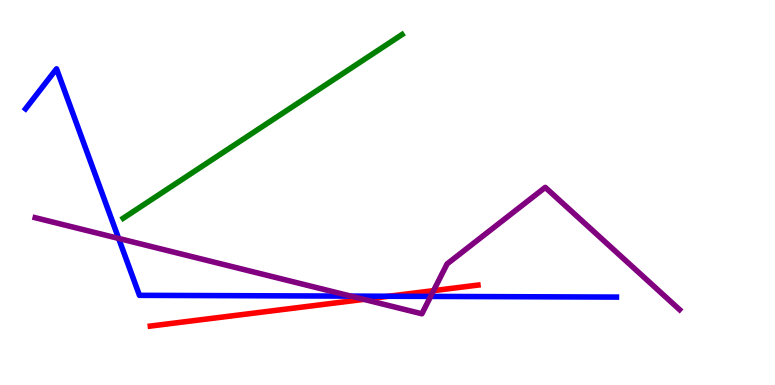[{'lines': ['blue', 'red'], 'intersections': [{'x': 5.02, 'y': 2.31}]}, {'lines': ['green', 'red'], 'intersections': []}, {'lines': ['purple', 'red'], 'intersections': [{'x': 4.7, 'y': 2.22}, {'x': 5.59, 'y': 2.45}]}, {'lines': ['blue', 'green'], 'intersections': []}, {'lines': ['blue', 'purple'], 'intersections': [{'x': 1.53, 'y': 3.81}, {'x': 4.53, 'y': 2.31}, {'x': 5.56, 'y': 2.3}]}, {'lines': ['green', 'purple'], 'intersections': []}]